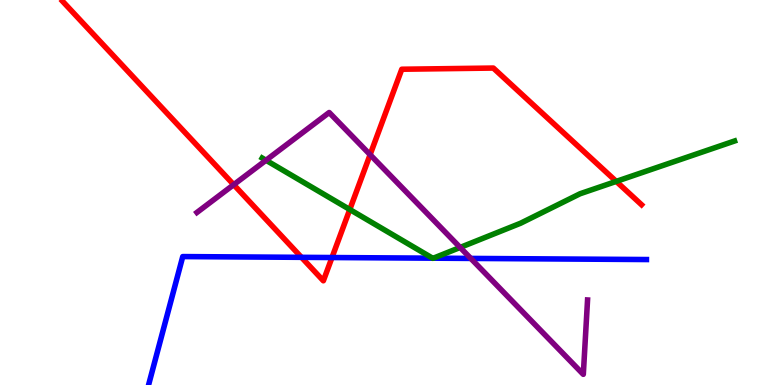[{'lines': ['blue', 'red'], 'intersections': [{'x': 3.89, 'y': 3.32}, {'x': 4.28, 'y': 3.31}]}, {'lines': ['green', 'red'], 'intersections': [{'x': 4.51, 'y': 4.56}, {'x': 7.95, 'y': 5.29}]}, {'lines': ['purple', 'red'], 'intersections': [{'x': 3.02, 'y': 5.2}, {'x': 4.78, 'y': 5.98}]}, {'lines': ['blue', 'green'], 'intersections': [{'x': 5.58, 'y': 3.29}, {'x': 5.59, 'y': 3.29}]}, {'lines': ['blue', 'purple'], 'intersections': [{'x': 6.07, 'y': 3.29}]}, {'lines': ['green', 'purple'], 'intersections': [{'x': 3.43, 'y': 5.84}, {'x': 5.94, 'y': 3.57}]}]